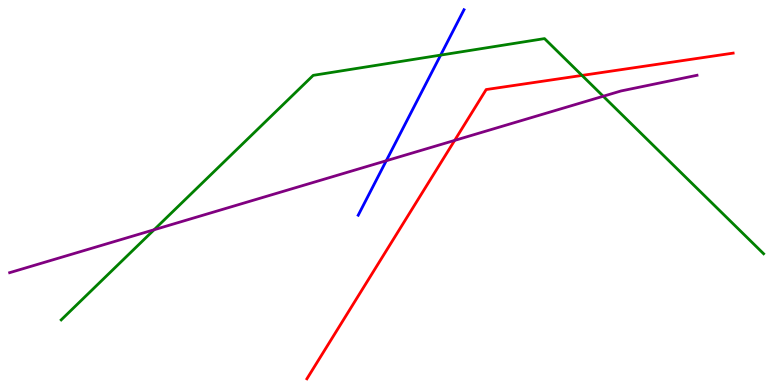[{'lines': ['blue', 'red'], 'intersections': []}, {'lines': ['green', 'red'], 'intersections': [{'x': 7.51, 'y': 8.04}]}, {'lines': ['purple', 'red'], 'intersections': [{'x': 5.87, 'y': 6.35}]}, {'lines': ['blue', 'green'], 'intersections': [{'x': 5.69, 'y': 8.57}]}, {'lines': ['blue', 'purple'], 'intersections': [{'x': 4.98, 'y': 5.83}]}, {'lines': ['green', 'purple'], 'intersections': [{'x': 1.99, 'y': 4.03}, {'x': 7.78, 'y': 7.5}]}]